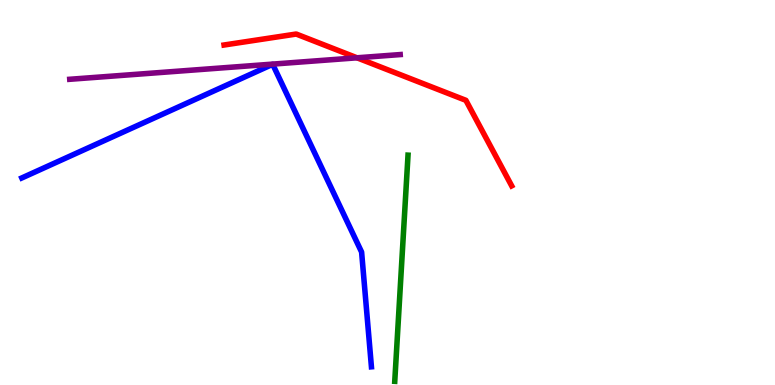[{'lines': ['blue', 'red'], 'intersections': []}, {'lines': ['green', 'red'], 'intersections': []}, {'lines': ['purple', 'red'], 'intersections': [{'x': 4.61, 'y': 8.5}]}, {'lines': ['blue', 'green'], 'intersections': []}, {'lines': ['blue', 'purple'], 'intersections': []}, {'lines': ['green', 'purple'], 'intersections': []}]